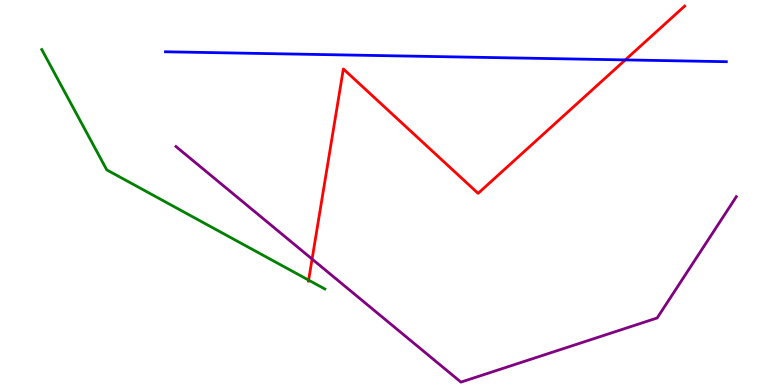[{'lines': ['blue', 'red'], 'intersections': [{'x': 8.07, 'y': 8.44}]}, {'lines': ['green', 'red'], 'intersections': [{'x': 3.98, 'y': 2.72}]}, {'lines': ['purple', 'red'], 'intersections': [{'x': 4.03, 'y': 3.27}]}, {'lines': ['blue', 'green'], 'intersections': []}, {'lines': ['blue', 'purple'], 'intersections': []}, {'lines': ['green', 'purple'], 'intersections': []}]